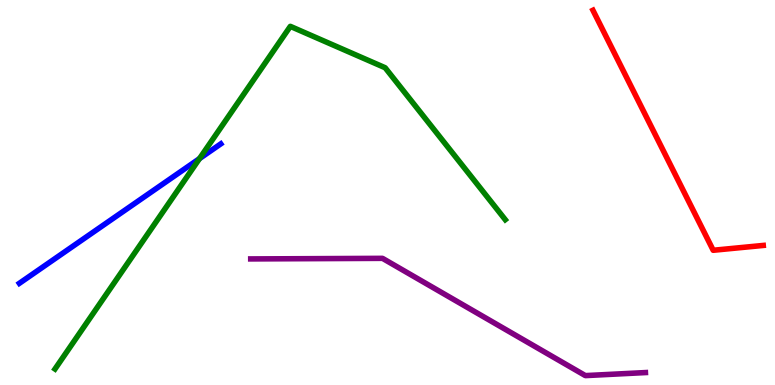[{'lines': ['blue', 'red'], 'intersections': []}, {'lines': ['green', 'red'], 'intersections': []}, {'lines': ['purple', 'red'], 'intersections': []}, {'lines': ['blue', 'green'], 'intersections': [{'x': 2.57, 'y': 5.88}]}, {'lines': ['blue', 'purple'], 'intersections': []}, {'lines': ['green', 'purple'], 'intersections': []}]